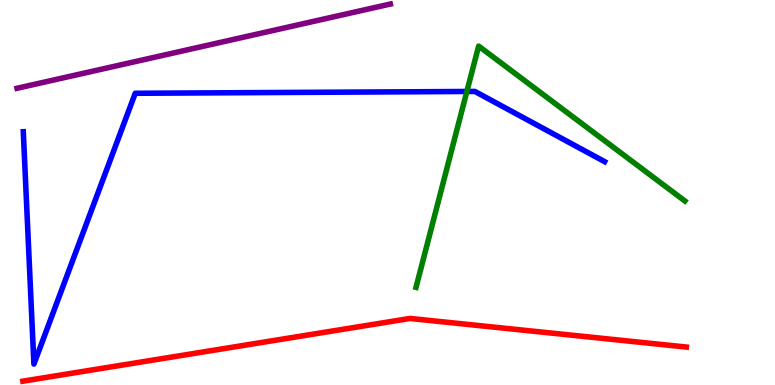[{'lines': ['blue', 'red'], 'intersections': []}, {'lines': ['green', 'red'], 'intersections': []}, {'lines': ['purple', 'red'], 'intersections': []}, {'lines': ['blue', 'green'], 'intersections': [{'x': 6.02, 'y': 7.62}]}, {'lines': ['blue', 'purple'], 'intersections': []}, {'lines': ['green', 'purple'], 'intersections': []}]